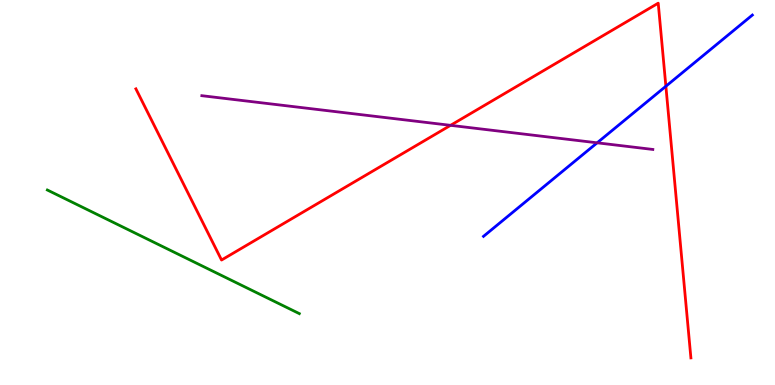[{'lines': ['blue', 'red'], 'intersections': [{'x': 8.59, 'y': 7.76}]}, {'lines': ['green', 'red'], 'intersections': []}, {'lines': ['purple', 'red'], 'intersections': [{'x': 5.81, 'y': 6.74}]}, {'lines': ['blue', 'green'], 'intersections': []}, {'lines': ['blue', 'purple'], 'intersections': [{'x': 7.71, 'y': 6.29}]}, {'lines': ['green', 'purple'], 'intersections': []}]